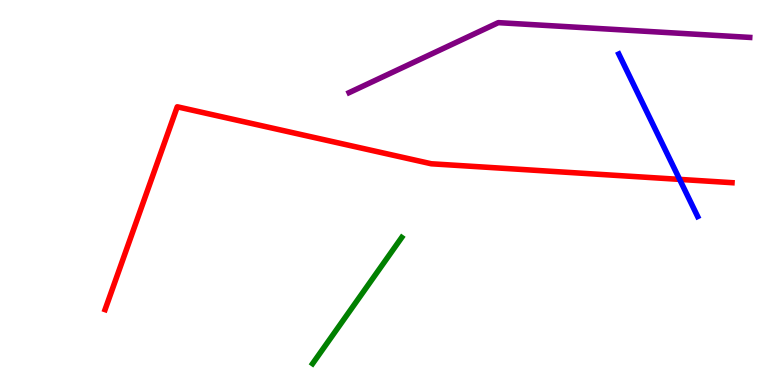[{'lines': ['blue', 'red'], 'intersections': [{'x': 8.77, 'y': 5.34}]}, {'lines': ['green', 'red'], 'intersections': []}, {'lines': ['purple', 'red'], 'intersections': []}, {'lines': ['blue', 'green'], 'intersections': []}, {'lines': ['blue', 'purple'], 'intersections': []}, {'lines': ['green', 'purple'], 'intersections': []}]